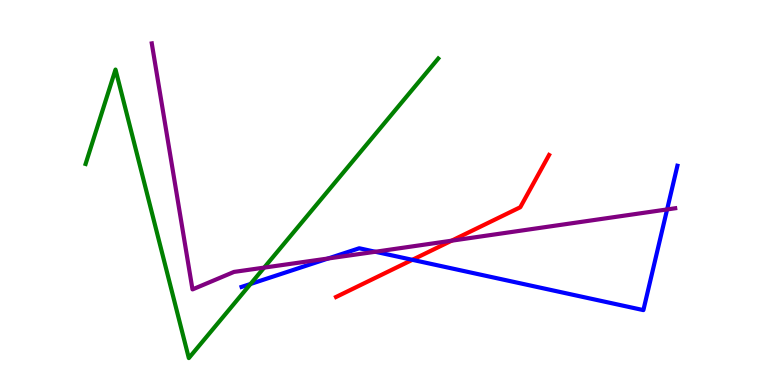[{'lines': ['blue', 'red'], 'intersections': [{'x': 5.32, 'y': 3.25}]}, {'lines': ['green', 'red'], 'intersections': []}, {'lines': ['purple', 'red'], 'intersections': [{'x': 5.83, 'y': 3.75}]}, {'lines': ['blue', 'green'], 'intersections': [{'x': 3.23, 'y': 2.62}]}, {'lines': ['blue', 'purple'], 'intersections': [{'x': 4.23, 'y': 3.29}, {'x': 4.84, 'y': 3.46}, {'x': 8.61, 'y': 4.56}]}, {'lines': ['green', 'purple'], 'intersections': [{'x': 3.41, 'y': 3.05}]}]